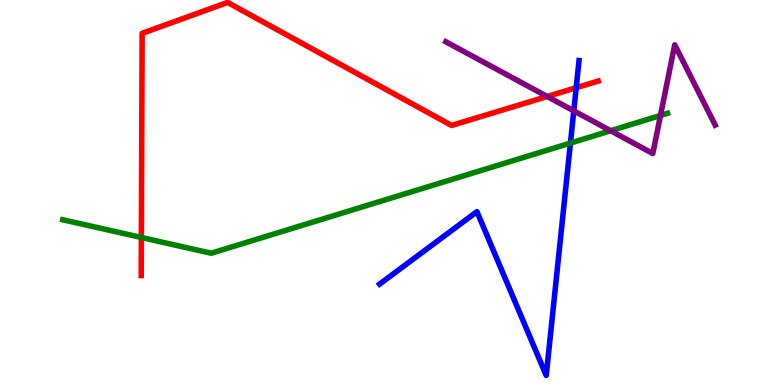[{'lines': ['blue', 'red'], 'intersections': [{'x': 7.43, 'y': 7.72}]}, {'lines': ['green', 'red'], 'intersections': [{'x': 1.82, 'y': 3.83}]}, {'lines': ['purple', 'red'], 'intersections': [{'x': 7.06, 'y': 7.49}]}, {'lines': ['blue', 'green'], 'intersections': [{'x': 7.36, 'y': 6.28}]}, {'lines': ['blue', 'purple'], 'intersections': [{'x': 7.4, 'y': 7.12}]}, {'lines': ['green', 'purple'], 'intersections': [{'x': 7.88, 'y': 6.6}, {'x': 8.52, 'y': 7.0}]}]